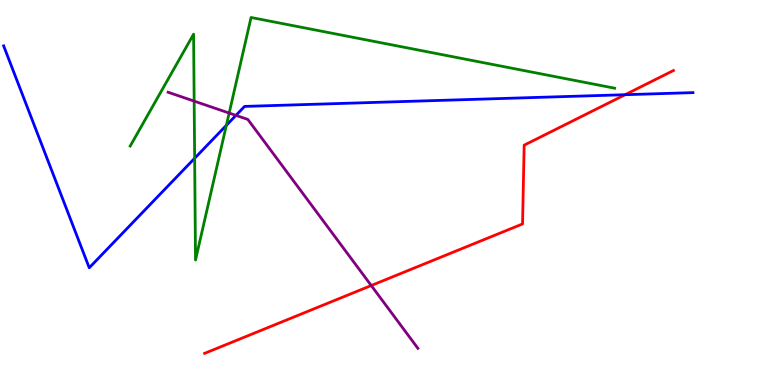[{'lines': ['blue', 'red'], 'intersections': [{'x': 8.07, 'y': 7.54}]}, {'lines': ['green', 'red'], 'intersections': []}, {'lines': ['purple', 'red'], 'intersections': [{'x': 4.79, 'y': 2.58}]}, {'lines': ['blue', 'green'], 'intersections': [{'x': 2.51, 'y': 5.89}, {'x': 2.92, 'y': 6.74}]}, {'lines': ['blue', 'purple'], 'intersections': [{'x': 3.04, 'y': 7.0}]}, {'lines': ['green', 'purple'], 'intersections': [{'x': 2.51, 'y': 7.37}, {'x': 2.96, 'y': 7.06}]}]